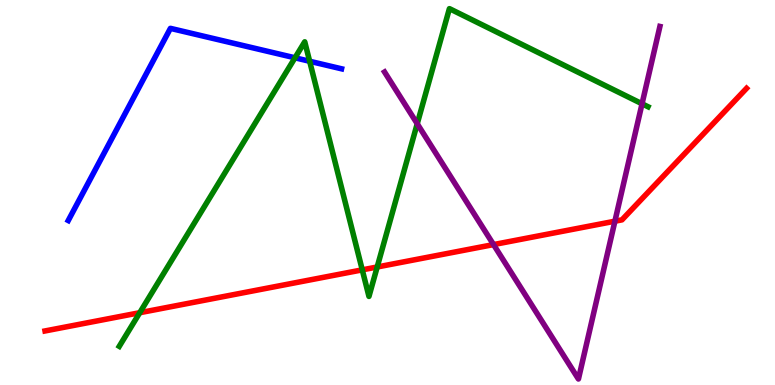[{'lines': ['blue', 'red'], 'intersections': []}, {'lines': ['green', 'red'], 'intersections': [{'x': 1.8, 'y': 1.88}, {'x': 4.67, 'y': 2.99}, {'x': 4.87, 'y': 3.07}]}, {'lines': ['purple', 'red'], 'intersections': [{'x': 6.37, 'y': 3.65}, {'x': 7.93, 'y': 4.25}]}, {'lines': ['blue', 'green'], 'intersections': [{'x': 3.81, 'y': 8.5}, {'x': 4.0, 'y': 8.41}]}, {'lines': ['blue', 'purple'], 'intersections': []}, {'lines': ['green', 'purple'], 'intersections': [{'x': 5.38, 'y': 6.79}, {'x': 8.28, 'y': 7.3}]}]